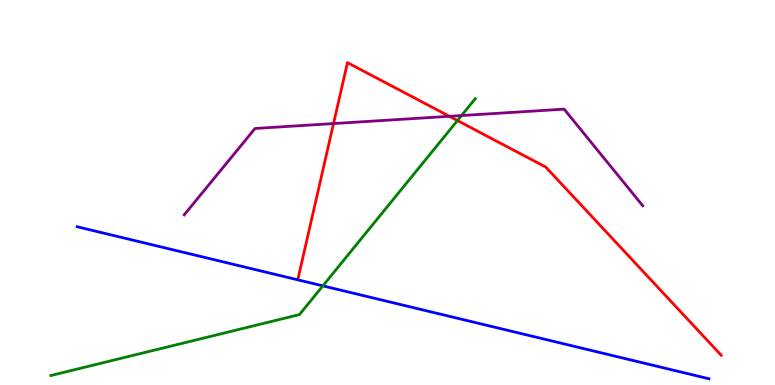[{'lines': ['blue', 'red'], 'intersections': []}, {'lines': ['green', 'red'], 'intersections': [{'x': 5.9, 'y': 6.87}]}, {'lines': ['purple', 'red'], 'intersections': [{'x': 4.3, 'y': 6.79}, {'x': 5.8, 'y': 6.98}]}, {'lines': ['blue', 'green'], 'intersections': [{'x': 4.17, 'y': 2.58}]}, {'lines': ['blue', 'purple'], 'intersections': []}, {'lines': ['green', 'purple'], 'intersections': [{'x': 5.96, 'y': 7.0}]}]